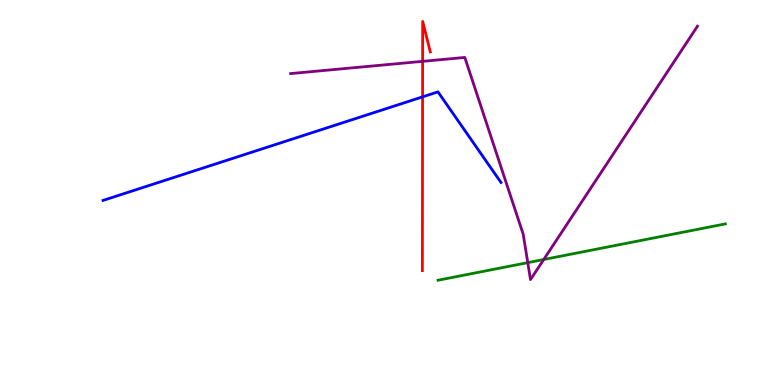[{'lines': ['blue', 'red'], 'intersections': [{'x': 5.45, 'y': 7.48}]}, {'lines': ['green', 'red'], 'intersections': []}, {'lines': ['purple', 'red'], 'intersections': [{'x': 5.45, 'y': 8.41}]}, {'lines': ['blue', 'green'], 'intersections': []}, {'lines': ['blue', 'purple'], 'intersections': []}, {'lines': ['green', 'purple'], 'intersections': [{'x': 6.81, 'y': 3.18}, {'x': 7.02, 'y': 3.26}]}]